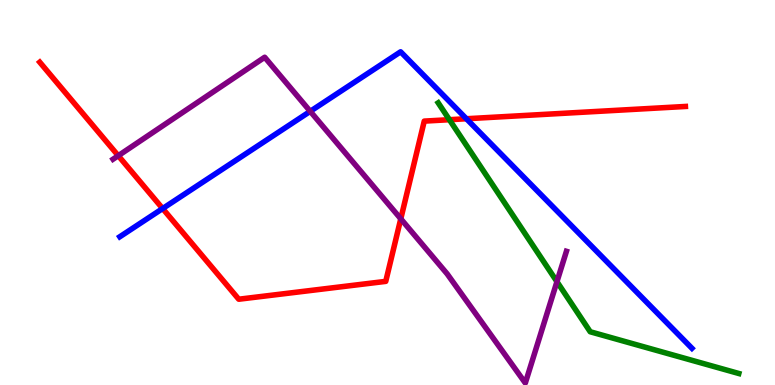[{'lines': ['blue', 'red'], 'intersections': [{'x': 2.1, 'y': 4.58}, {'x': 6.02, 'y': 6.92}]}, {'lines': ['green', 'red'], 'intersections': [{'x': 5.8, 'y': 6.89}]}, {'lines': ['purple', 'red'], 'intersections': [{'x': 1.53, 'y': 5.96}, {'x': 5.17, 'y': 4.32}]}, {'lines': ['blue', 'green'], 'intersections': []}, {'lines': ['blue', 'purple'], 'intersections': [{'x': 4.0, 'y': 7.11}]}, {'lines': ['green', 'purple'], 'intersections': [{'x': 7.19, 'y': 2.68}]}]